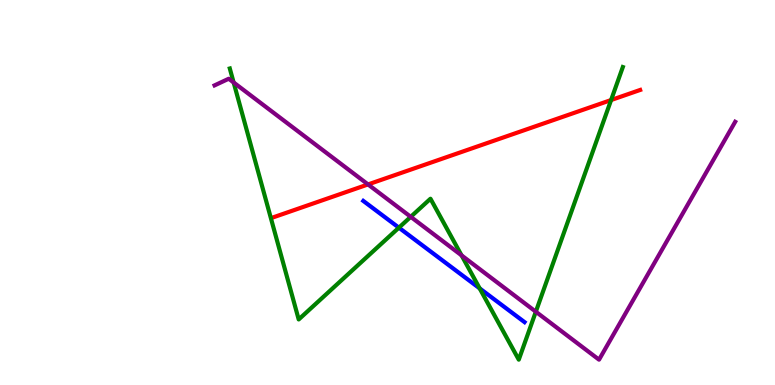[{'lines': ['blue', 'red'], 'intersections': []}, {'lines': ['green', 'red'], 'intersections': [{'x': 7.89, 'y': 7.4}]}, {'lines': ['purple', 'red'], 'intersections': [{'x': 4.75, 'y': 5.21}]}, {'lines': ['blue', 'green'], 'intersections': [{'x': 5.15, 'y': 4.09}, {'x': 6.19, 'y': 2.51}]}, {'lines': ['blue', 'purple'], 'intersections': []}, {'lines': ['green', 'purple'], 'intersections': [{'x': 3.01, 'y': 7.86}, {'x': 5.3, 'y': 4.37}, {'x': 5.96, 'y': 3.37}, {'x': 6.91, 'y': 1.9}]}]